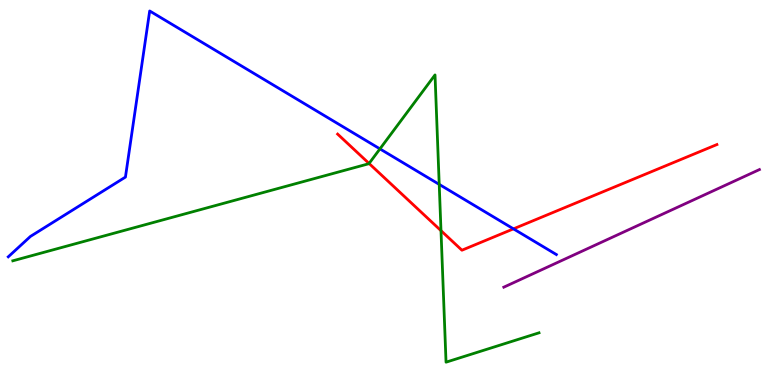[{'lines': ['blue', 'red'], 'intersections': [{'x': 6.63, 'y': 4.06}]}, {'lines': ['green', 'red'], 'intersections': [{'x': 4.76, 'y': 5.75}, {'x': 5.69, 'y': 4.01}]}, {'lines': ['purple', 'red'], 'intersections': []}, {'lines': ['blue', 'green'], 'intersections': [{'x': 4.9, 'y': 6.13}, {'x': 5.67, 'y': 5.21}]}, {'lines': ['blue', 'purple'], 'intersections': []}, {'lines': ['green', 'purple'], 'intersections': []}]